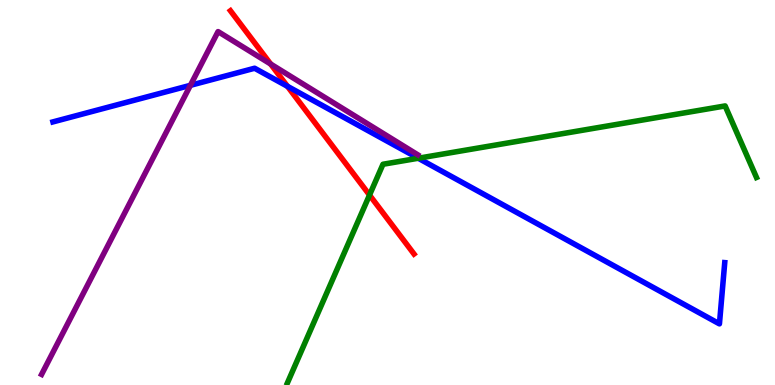[{'lines': ['blue', 'red'], 'intersections': [{'x': 3.71, 'y': 7.76}]}, {'lines': ['green', 'red'], 'intersections': [{'x': 4.77, 'y': 4.93}]}, {'lines': ['purple', 'red'], 'intersections': [{'x': 3.49, 'y': 8.34}]}, {'lines': ['blue', 'green'], 'intersections': [{'x': 5.4, 'y': 5.89}]}, {'lines': ['blue', 'purple'], 'intersections': [{'x': 2.46, 'y': 7.78}]}, {'lines': ['green', 'purple'], 'intersections': []}]